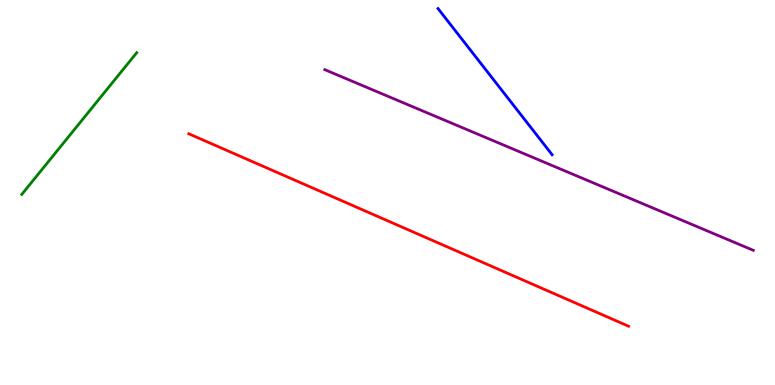[{'lines': ['blue', 'red'], 'intersections': []}, {'lines': ['green', 'red'], 'intersections': []}, {'lines': ['purple', 'red'], 'intersections': []}, {'lines': ['blue', 'green'], 'intersections': []}, {'lines': ['blue', 'purple'], 'intersections': []}, {'lines': ['green', 'purple'], 'intersections': []}]